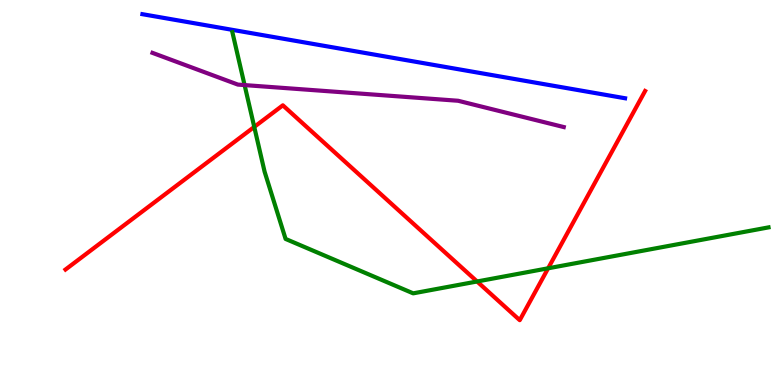[{'lines': ['blue', 'red'], 'intersections': []}, {'lines': ['green', 'red'], 'intersections': [{'x': 3.28, 'y': 6.7}, {'x': 6.16, 'y': 2.69}, {'x': 7.07, 'y': 3.03}]}, {'lines': ['purple', 'red'], 'intersections': []}, {'lines': ['blue', 'green'], 'intersections': []}, {'lines': ['blue', 'purple'], 'intersections': []}, {'lines': ['green', 'purple'], 'intersections': [{'x': 3.16, 'y': 7.79}]}]